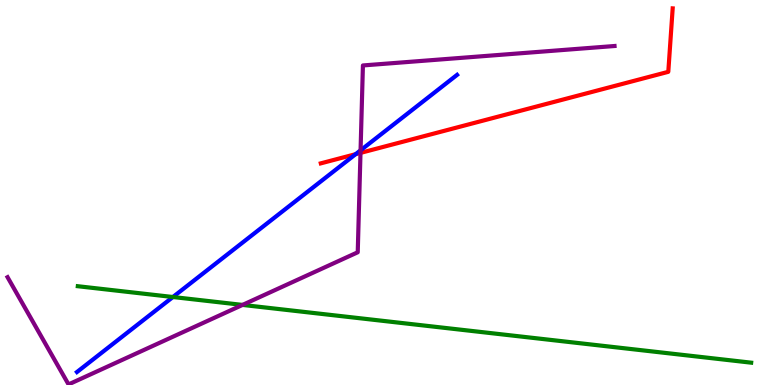[{'lines': ['blue', 'red'], 'intersections': [{'x': 4.59, 'y': 6.0}]}, {'lines': ['green', 'red'], 'intersections': []}, {'lines': ['purple', 'red'], 'intersections': [{'x': 4.65, 'y': 6.03}]}, {'lines': ['blue', 'green'], 'intersections': [{'x': 2.23, 'y': 2.29}]}, {'lines': ['blue', 'purple'], 'intersections': [{'x': 4.65, 'y': 6.1}]}, {'lines': ['green', 'purple'], 'intersections': [{'x': 3.13, 'y': 2.08}]}]